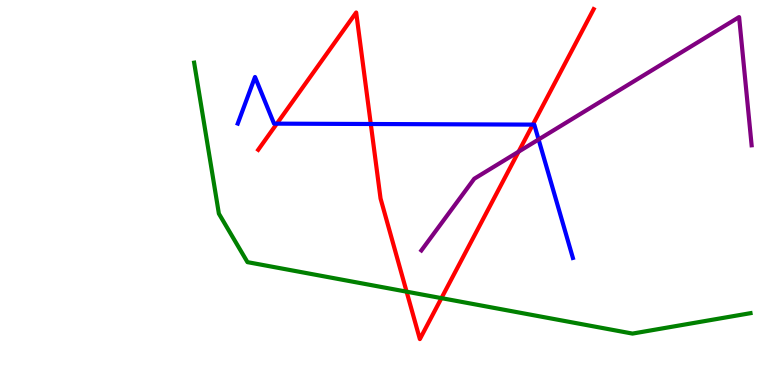[{'lines': ['blue', 'red'], 'intersections': [{'x': 3.57, 'y': 6.79}, {'x': 4.78, 'y': 6.78}, {'x': 6.88, 'y': 6.76}]}, {'lines': ['green', 'red'], 'intersections': [{'x': 5.25, 'y': 2.42}, {'x': 5.7, 'y': 2.26}]}, {'lines': ['purple', 'red'], 'intersections': [{'x': 6.69, 'y': 6.06}]}, {'lines': ['blue', 'green'], 'intersections': []}, {'lines': ['blue', 'purple'], 'intersections': [{'x': 6.95, 'y': 6.38}]}, {'lines': ['green', 'purple'], 'intersections': []}]